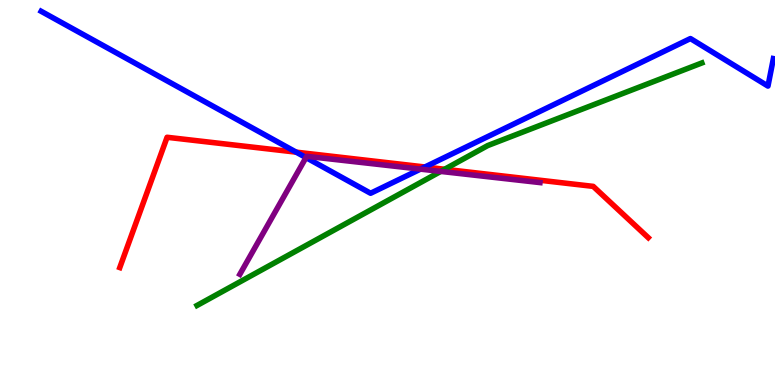[{'lines': ['blue', 'red'], 'intersections': [{'x': 3.82, 'y': 6.05}, {'x': 5.48, 'y': 5.66}]}, {'lines': ['green', 'red'], 'intersections': [{'x': 5.74, 'y': 5.6}]}, {'lines': ['purple', 'red'], 'intersections': []}, {'lines': ['blue', 'green'], 'intersections': []}, {'lines': ['blue', 'purple'], 'intersections': [{'x': 3.95, 'y': 5.91}, {'x': 5.43, 'y': 5.61}]}, {'lines': ['green', 'purple'], 'intersections': [{'x': 5.69, 'y': 5.55}]}]